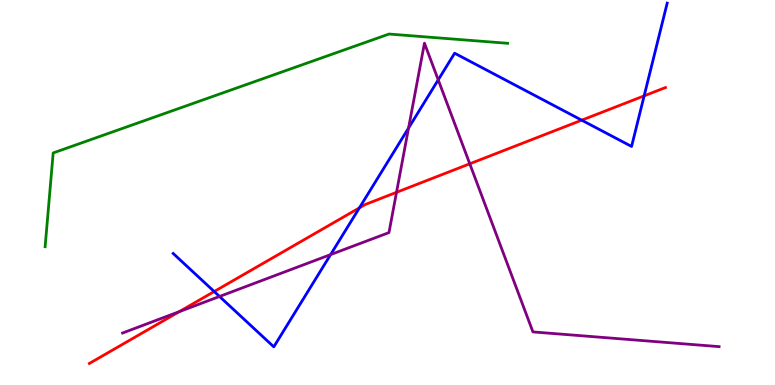[{'lines': ['blue', 'red'], 'intersections': [{'x': 2.76, 'y': 2.43}, {'x': 4.64, 'y': 4.6}, {'x': 7.51, 'y': 6.88}, {'x': 8.31, 'y': 7.51}]}, {'lines': ['green', 'red'], 'intersections': []}, {'lines': ['purple', 'red'], 'intersections': [{'x': 2.31, 'y': 1.91}, {'x': 5.12, 'y': 5.0}, {'x': 6.06, 'y': 5.75}]}, {'lines': ['blue', 'green'], 'intersections': []}, {'lines': ['blue', 'purple'], 'intersections': [{'x': 2.83, 'y': 2.3}, {'x': 4.27, 'y': 3.39}, {'x': 5.27, 'y': 6.67}, {'x': 5.65, 'y': 7.93}]}, {'lines': ['green', 'purple'], 'intersections': []}]